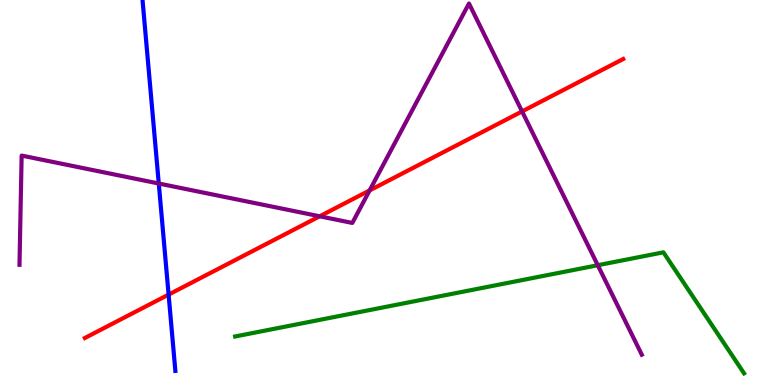[{'lines': ['blue', 'red'], 'intersections': [{'x': 2.18, 'y': 2.35}]}, {'lines': ['green', 'red'], 'intersections': []}, {'lines': ['purple', 'red'], 'intersections': [{'x': 4.13, 'y': 4.38}, {'x': 4.77, 'y': 5.05}, {'x': 6.74, 'y': 7.11}]}, {'lines': ['blue', 'green'], 'intersections': []}, {'lines': ['blue', 'purple'], 'intersections': [{'x': 2.05, 'y': 5.23}]}, {'lines': ['green', 'purple'], 'intersections': [{'x': 7.71, 'y': 3.11}]}]